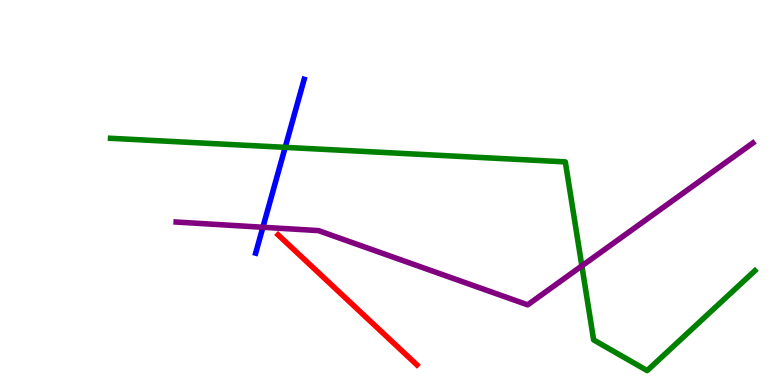[{'lines': ['blue', 'red'], 'intersections': []}, {'lines': ['green', 'red'], 'intersections': []}, {'lines': ['purple', 'red'], 'intersections': []}, {'lines': ['blue', 'green'], 'intersections': [{'x': 3.68, 'y': 6.17}]}, {'lines': ['blue', 'purple'], 'intersections': [{'x': 3.39, 'y': 4.1}]}, {'lines': ['green', 'purple'], 'intersections': [{'x': 7.51, 'y': 3.09}]}]